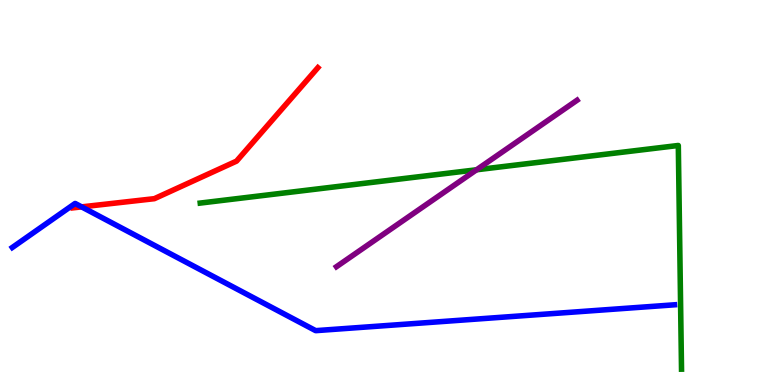[{'lines': ['blue', 'red'], 'intersections': [{'x': 1.05, 'y': 4.63}]}, {'lines': ['green', 'red'], 'intersections': []}, {'lines': ['purple', 'red'], 'intersections': []}, {'lines': ['blue', 'green'], 'intersections': []}, {'lines': ['blue', 'purple'], 'intersections': []}, {'lines': ['green', 'purple'], 'intersections': [{'x': 6.15, 'y': 5.59}]}]